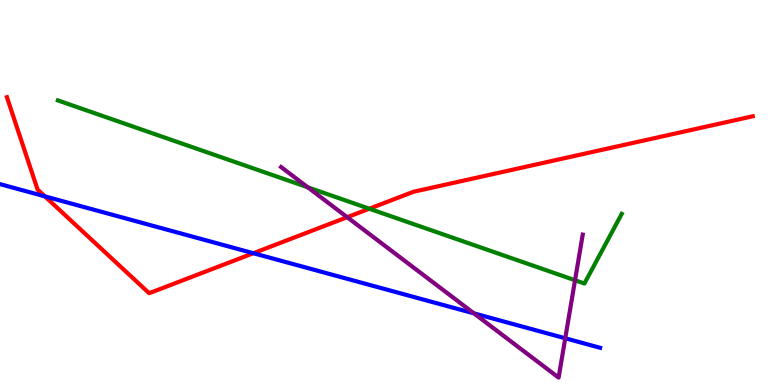[{'lines': ['blue', 'red'], 'intersections': [{'x': 0.579, 'y': 4.9}, {'x': 3.27, 'y': 3.42}]}, {'lines': ['green', 'red'], 'intersections': [{'x': 4.77, 'y': 4.58}]}, {'lines': ['purple', 'red'], 'intersections': [{'x': 4.48, 'y': 4.36}]}, {'lines': ['blue', 'green'], 'intersections': []}, {'lines': ['blue', 'purple'], 'intersections': [{'x': 6.12, 'y': 1.86}, {'x': 7.29, 'y': 1.21}]}, {'lines': ['green', 'purple'], 'intersections': [{'x': 3.97, 'y': 5.13}, {'x': 7.42, 'y': 2.72}]}]